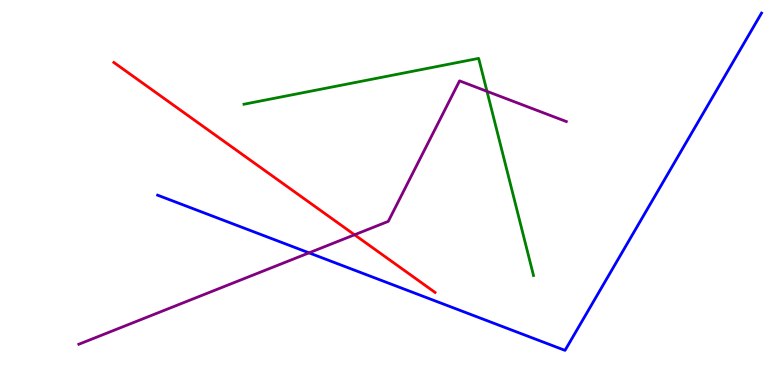[{'lines': ['blue', 'red'], 'intersections': []}, {'lines': ['green', 'red'], 'intersections': []}, {'lines': ['purple', 'red'], 'intersections': [{'x': 4.57, 'y': 3.9}]}, {'lines': ['blue', 'green'], 'intersections': []}, {'lines': ['blue', 'purple'], 'intersections': [{'x': 3.99, 'y': 3.43}]}, {'lines': ['green', 'purple'], 'intersections': [{'x': 6.28, 'y': 7.63}]}]